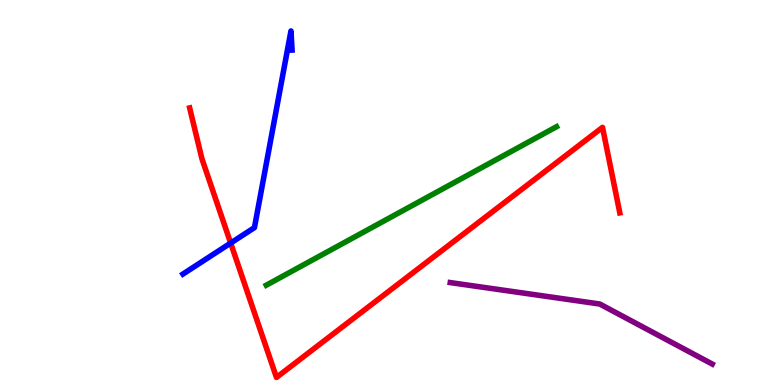[{'lines': ['blue', 'red'], 'intersections': [{'x': 2.98, 'y': 3.69}]}, {'lines': ['green', 'red'], 'intersections': []}, {'lines': ['purple', 'red'], 'intersections': []}, {'lines': ['blue', 'green'], 'intersections': []}, {'lines': ['blue', 'purple'], 'intersections': []}, {'lines': ['green', 'purple'], 'intersections': []}]